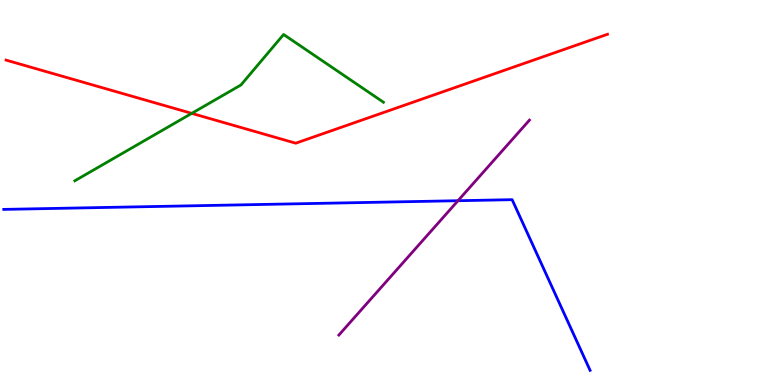[{'lines': ['blue', 'red'], 'intersections': []}, {'lines': ['green', 'red'], 'intersections': [{'x': 2.47, 'y': 7.06}]}, {'lines': ['purple', 'red'], 'intersections': []}, {'lines': ['blue', 'green'], 'intersections': []}, {'lines': ['blue', 'purple'], 'intersections': [{'x': 5.91, 'y': 4.79}]}, {'lines': ['green', 'purple'], 'intersections': []}]